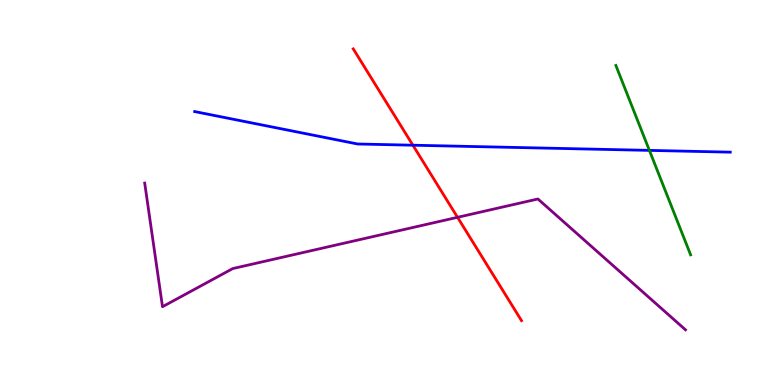[{'lines': ['blue', 'red'], 'intersections': [{'x': 5.33, 'y': 6.23}]}, {'lines': ['green', 'red'], 'intersections': []}, {'lines': ['purple', 'red'], 'intersections': [{'x': 5.9, 'y': 4.36}]}, {'lines': ['blue', 'green'], 'intersections': [{'x': 8.38, 'y': 6.09}]}, {'lines': ['blue', 'purple'], 'intersections': []}, {'lines': ['green', 'purple'], 'intersections': []}]